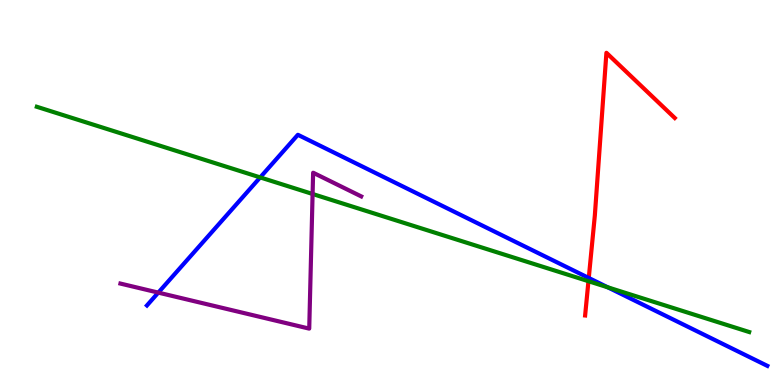[{'lines': ['blue', 'red'], 'intersections': [{'x': 7.6, 'y': 2.78}]}, {'lines': ['green', 'red'], 'intersections': [{'x': 7.59, 'y': 2.7}]}, {'lines': ['purple', 'red'], 'intersections': []}, {'lines': ['blue', 'green'], 'intersections': [{'x': 3.36, 'y': 5.39}, {'x': 7.84, 'y': 2.54}]}, {'lines': ['blue', 'purple'], 'intersections': [{'x': 2.04, 'y': 2.4}]}, {'lines': ['green', 'purple'], 'intersections': [{'x': 4.03, 'y': 4.96}]}]